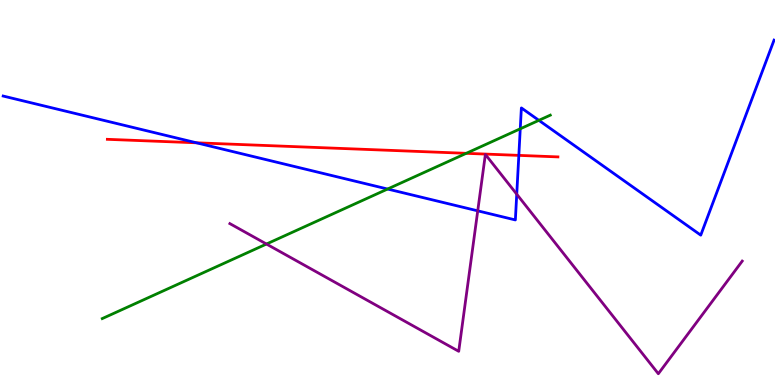[{'lines': ['blue', 'red'], 'intersections': [{'x': 2.54, 'y': 6.29}, {'x': 6.69, 'y': 5.96}]}, {'lines': ['green', 'red'], 'intersections': [{'x': 6.02, 'y': 6.02}]}, {'lines': ['purple', 'red'], 'intersections': []}, {'lines': ['blue', 'green'], 'intersections': [{'x': 5.0, 'y': 5.09}, {'x': 6.71, 'y': 6.65}, {'x': 6.95, 'y': 6.87}]}, {'lines': ['blue', 'purple'], 'intersections': [{'x': 6.16, 'y': 4.52}, {'x': 6.67, 'y': 4.96}]}, {'lines': ['green', 'purple'], 'intersections': [{'x': 3.44, 'y': 3.66}]}]